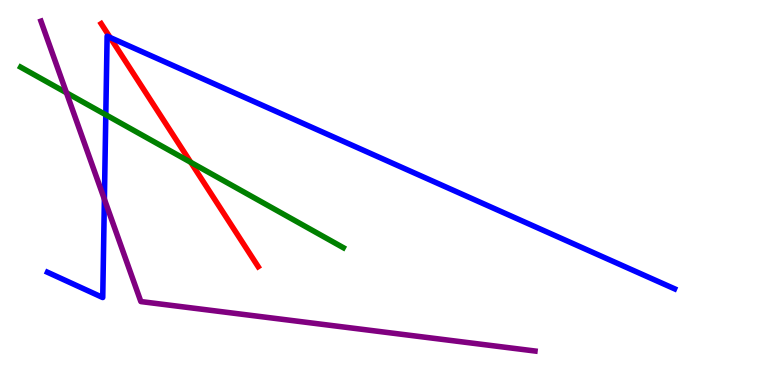[{'lines': ['blue', 'red'], 'intersections': [{'x': 1.42, 'y': 9.03}]}, {'lines': ['green', 'red'], 'intersections': [{'x': 2.46, 'y': 5.78}]}, {'lines': ['purple', 'red'], 'intersections': []}, {'lines': ['blue', 'green'], 'intersections': [{'x': 1.37, 'y': 7.02}]}, {'lines': ['blue', 'purple'], 'intersections': [{'x': 1.35, 'y': 4.83}]}, {'lines': ['green', 'purple'], 'intersections': [{'x': 0.858, 'y': 7.59}]}]